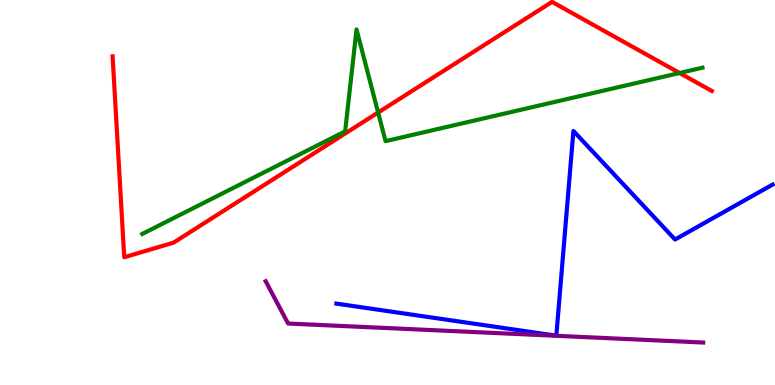[{'lines': ['blue', 'red'], 'intersections': []}, {'lines': ['green', 'red'], 'intersections': [{'x': 4.88, 'y': 7.08}, {'x': 8.77, 'y': 8.1}]}, {'lines': ['purple', 'red'], 'intersections': []}, {'lines': ['blue', 'green'], 'intersections': []}, {'lines': ['blue', 'purple'], 'intersections': []}, {'lines': ['green', 'purple'], 'intersections': []}]